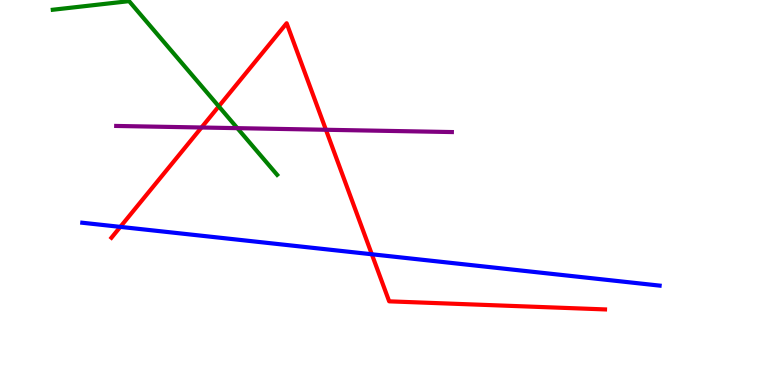[{'lines': ['blue', 'red'], 'intersections': [{'x': 1.55, 'y': 4.11}, {'x': 4.8, 'y': 3.4}]}, {'lines': ['green', 'red'], 'intersections': [{'x': 2.82, 'y': 7.24}]}, {'lines': ['purple', 'red'], 'intersections': [{'x': 2.6, 'y': 6.69}, {'x': 4.21, 'y': 6.63}]}, {'lines': ['blue', 'green'], 'intersections': []}, {'lines': ['blue', 'purple'], 'intersections': []}, {'lines': ['green', 'purple'], 'intersections': [{'x': 3.06, 'y': 6.67}]}]